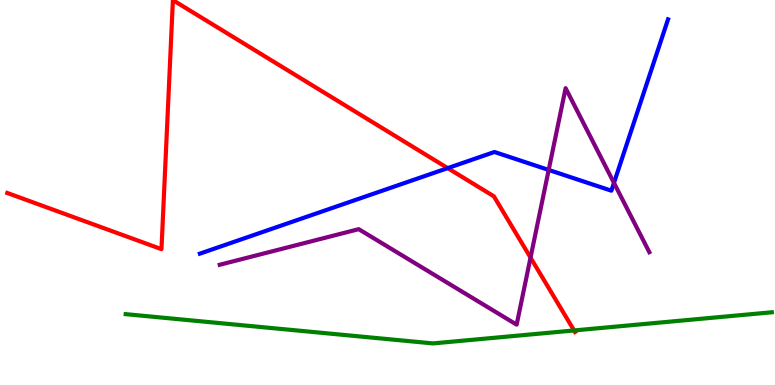[{'lines': ['blue', 'red'], 'intersections': [{'x': 5.78, 'y': 5.63}]}, {'lines': ['green', 'red'], 'intersections': [{'x': 7.41, 'y': 1.42}]}, {'lines': ['purple', 'red'], 'intersections': [{'x': 6.85, 'y': 3.31}]}, {'lines': ['blue', 'green'], 'intersections': []}, {'lines': ['blue', 'purple'], 'intersections': [{'x': 7.08, 'y': 5.59}, {'x': 7.92, 'y': 5.25}]}, {'lines': ['green', 'purple'], 'intersections': []}]